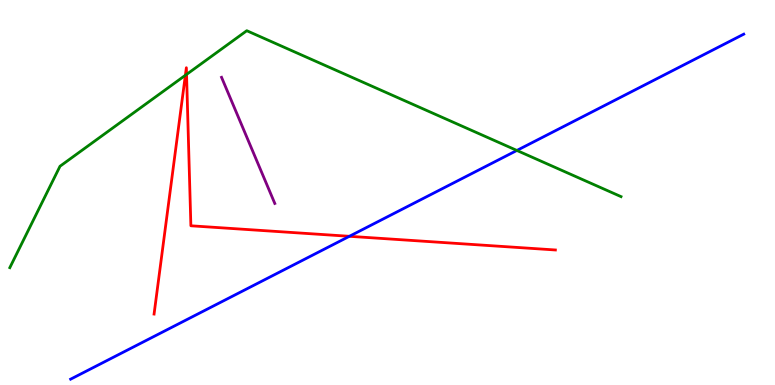[{'lines': ['blue', 'red'], 'intersections': [{'x': 4.51, 'y': 3.86}]}, {'lines': ['green', 'red'], 'intersections': [{'x': 2.39, 'y': 8.04}, {'x': 2.41, 'y': 8.07}]}, {'lines': ['purple', 'red'], 'intersections': []}, {'lines': ['blue', 'green'], 'intersections': [{'x': 6.67, 'y': 6.09}]}, {'lines': ['blue', 'purple'], 'intersections': []}, {'lines': ['green', 'purple'], 'intersections': []}]